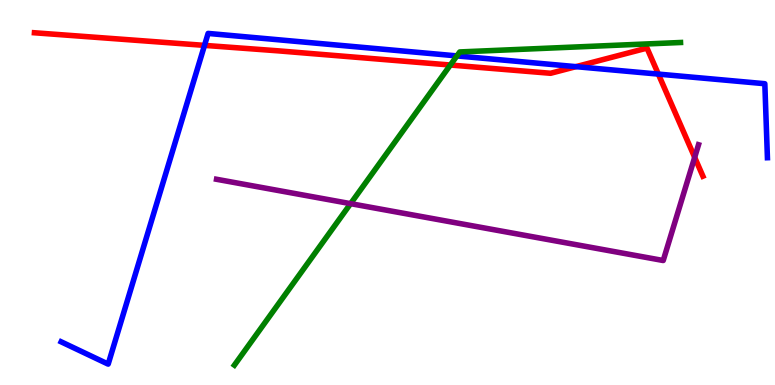[{'lines': ['blue', 'red'], 'intersections': [{'x': 2.64, 'y': 8.82}, {'x': 7.43, 'y': 8.27}, {'x': 8.49, 'y': 8.08}]}, {'lines': ['green', 'red'], 'intersections': [{'x': 5.81, 'y': 8.31}]}, {'lines': ['purple', 'red'], 'intersections': [{'x': 8.96, 'y': 5.91}]}, {'lines': ['blue', 'green'], 'intersections': [{'x': 5.9, 'y': 8.55}]}, {'lines': ['blue', 'purple'], 'intersections': []}, {'lines': ['green', 'purple'], 'intersections': [{'x': 4.52, 'y': 4.71}]}]